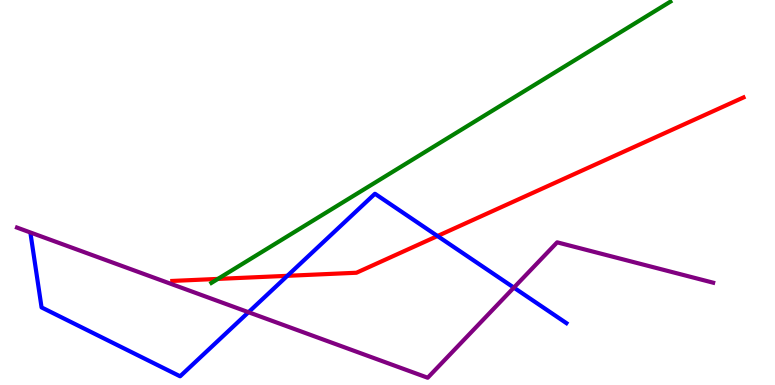[{'lines': ['blue', 'red'], 'intersections': [{'x': 3.71, 'y': 2.84}, {'x': 5.65, 'y': 3.87}]}, {'lines': ['green', 'red'], 'intersections': [{'x': 2.81, 'y': 2.76}]}, {'lines': ['purple', 'red'], 'intersections': []}, {'lines': ['blue', 'green'], 'intersections': []}, {'lines': ['blue', 'purple'], 'intersections': [{'x': 3.21, 'y': 1.89}, {'x': 6.63, 'y': 2.53}]}, {'lines': ['green', 'purple'], 'intersections': []}]